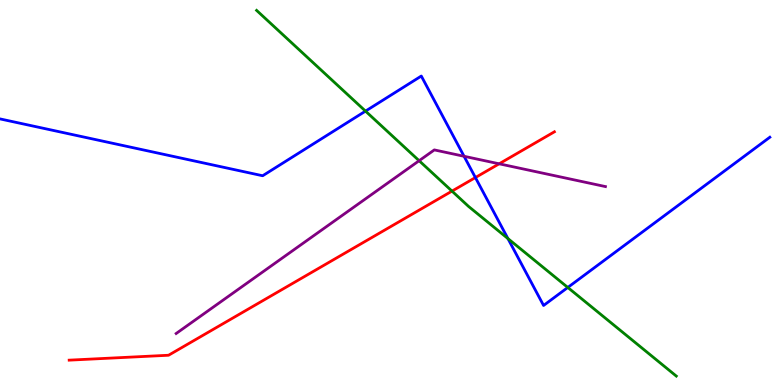[{'lines': ['blue', 'red'], 'intersections': [{'x': 6.13, 'y': 5.39}]}, {'lines': ['green', 'red'], 'intersections': [{'x': 5.83, 'y': 5.04}]}, {'lines': ['purple', 'red'], 'intersections': [{'x': 6.44, 'y': 5.75}]}, {'lines': ['blue', 'green'], 'intersections': [{'x': 4.72, 'y': 7.11}, {'x': 6.55, 'y': 3.8}, {'x': 7.33, 'y': 2.53}]}, {'lines': ['blue', 'purple'], 'intersections': [{'x': 5.99, 'y': 5.94}]}, {'lines': ['green', 'purple'], 'intersections': [{'x': 5.41, 'y': 5.83}]}]